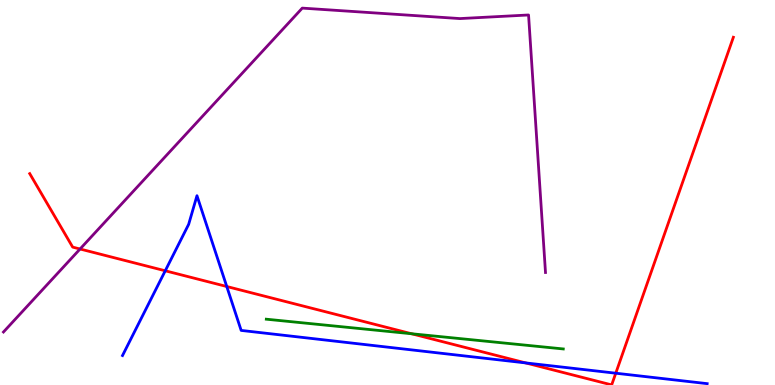[{'lines': ['blue', 'red'], 'intersections': [{'x': 2.13, 'y': 2.97}, {'x': 2.93, 'y': 2.56}, {'x': 6.78, 'y': 0.574}, {'x': 7.95, 'y': 0.306}]}, {'lines': ['green', 'red'], 'intersections': [{'x': 5.31, 'y': 1.33}]}, {'lines': ['purple', 'red'], 'intersections': [{'x': 1.03, 'y': 3.53}]}, {'lines': ['blue', 'green'], 'intersections': []}, {'lines': ['blue', 'purple'], 'intersections': []}, {'lines': ['green', 'purple'], 'intersections': []}]